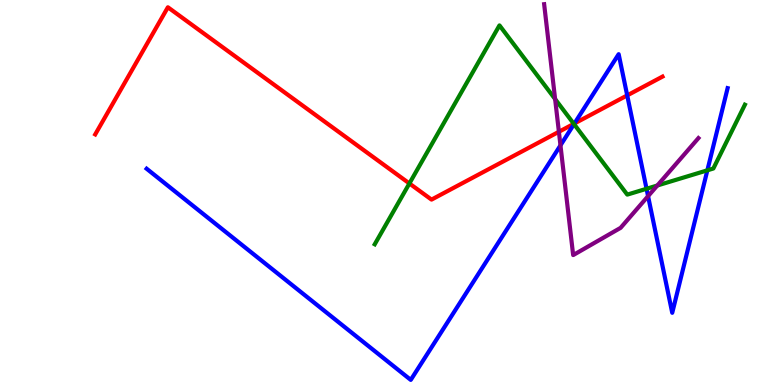[{'lines': ['blue', 'red'], 'intersections': [{'x': 7.41, 'y': 6.79}, {'x': 8.09, 'y': 7.52}]}, {'lines': ['green', 'red'], 'intersections': [{'x': 5.28, 'y': 5.23}, {'x': 7.4, 'y': 6.78}]}, {'lines': ['purple', 'red'], 'intersections': [{'x': 7.21, 'y': 6.58}]}, {'lines': ['blue', 'green'], 'intersections': [{'x': 7.41, 'y': 6.78}, {'x': 8.34, 'y': 5.1}, {'x': 9.13, 'y': 5.58}]}, {'lines': ['blue', 'purple'], 'intersections': [{'x': 7.23, 'y': 6.22}, {'x': 8.36, 'y': 4.9}]}, {'lines': ['green', 'purple'], 'intersections': [{'x': 7.16, 'y': 7.43}, {'x': 8.48, 'y': 5.18}]}]